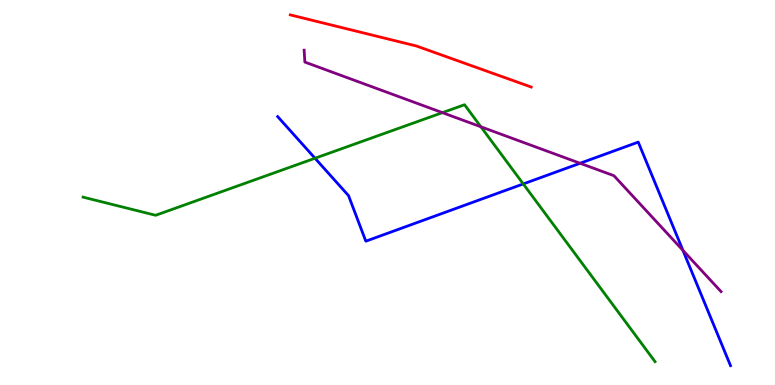[{'lines': ['blue', 'red'], 'intersections': []}, {'lines': ['green', 'red'], 'intersections': []}, {'lines': ['purple', 'red'], 'intersections': []}, {'lines': ['blue', 'green'], 'intersections': [{'x': 4.06, 'y': 5.89}, {'x': 6.75, 'y': 5.22}]}, {'lines': ['blue', 'purple'], 'intersections': [{'x': 7.48, 'y': 5.76}, {'x': 8.81, 'y': 3.5}]}, {'lines': ['green', 'purple'], 'intersections': [{'x': 5.71, 'y': 7.07}, {'x': 6.21, 'y': 6.71}]}]